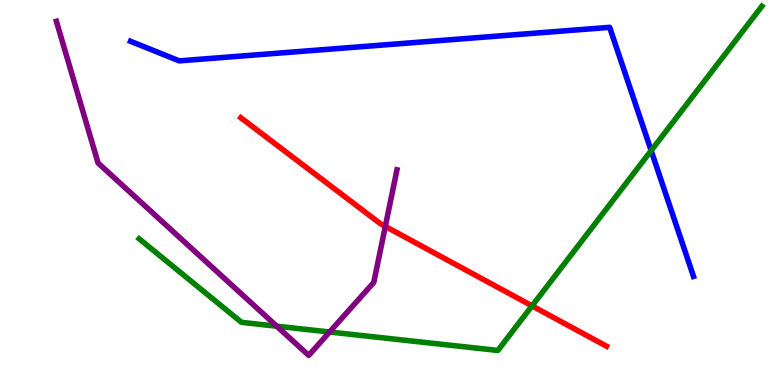[{'lines': ['blue', 'red'], 'intersections': []}, {'lines': ['green', 'red'], 'intersections': [{'x': 6.87, 'y': 2.06}]}, {'lines': ['purple', 'red'], 'intersections': [{'x': 4.97, 'y': 4.12}]}, {'lines': ['blue', 'green'], 'intersections': [{'x': 8.4, 'y': 6.09}]}, {'lines': ['blue', 'purple'], 'intersections': []}, {'lines': ['green', 'purple'], 'intersections': [{'x': 3.57, 'y': 1.53}, {'x': 4.25, 'y': 1.38}]}]